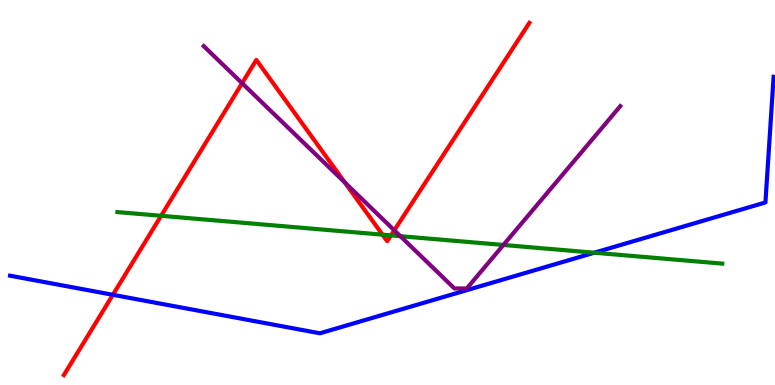[{'lines': ['blue', 'red'], 'intersections': [{'x': 1.46, 'y': 2.34}]}, {'lines': ['green', 'red'], 'intersections': [{'x': 2.08, 'y': 4.39}, {'x': 4.94, 'y': 3.9}, {'x': 5.04, 'y': 3.89}]}, {'lines': ['purple', 'red'], 'intersections': [{'x': 3.12, 'y': 7.84}, {'x': 4.45, 'y': 5.26}, {'x': 5.09, 'y': 4.02}]}, {'lines': ['blue', 'green'], 'intersections': [{'x': 7.67, 'y': 3.44}]}, {'lines': ['blue', 'purple'], 'intersections': []}, {'lines': ['green', 'purple'], 'intersections': [{'x': 5.17, 'y': 3.87}, {'x': 6.5, 'y': 3.64}]}]